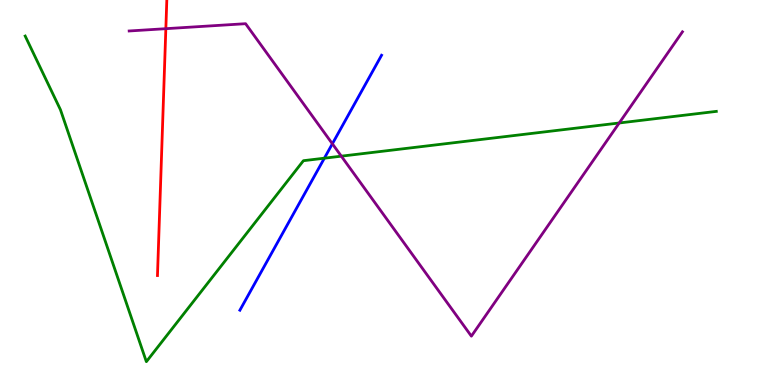[{'lines': ['blue', 'red'], 'intersections': []}, {'lines': ['green', 'red'], 'intersections': []}, {'lines': ['purple', 'red'], 'intersections': [{'x': 2.14, 'y': 9.25}]}, {'lines': ['blue', 'green'], 'intersections': [{'x': 4.19, 'y': 5.89}]}, {'lines': ['blue', 'purple'], 'intersections': [{'x': 4.29, 'y': 6.27}]}, {'lines': ['green', 'purple'], 'intersections': [{'x': 4.4, 'y': 5.94}, {'x': 7.99, 'y': 6.81}]}]